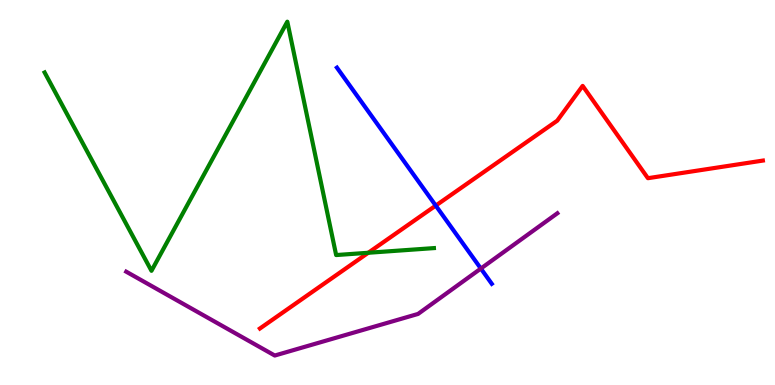[{'lines': ['blue', 'red'], 'intersections': [{'x': 5.62, 'y': 4.66}]}, {'lines': ['green', 'red'], 'intersections': [{'x': 4.75, 'y': 3.43}]}, {'lines': ['purple', 'red'], 'intersections': []}, {'lines': ['blue', 'green'], 'intersections': []}, {'lines': ['blue', 'purple'], 'intersections': [{'x': 6.2, 'y': 3.02}]}, {'lines': ['green', 'purple'], 'intersections': []}]